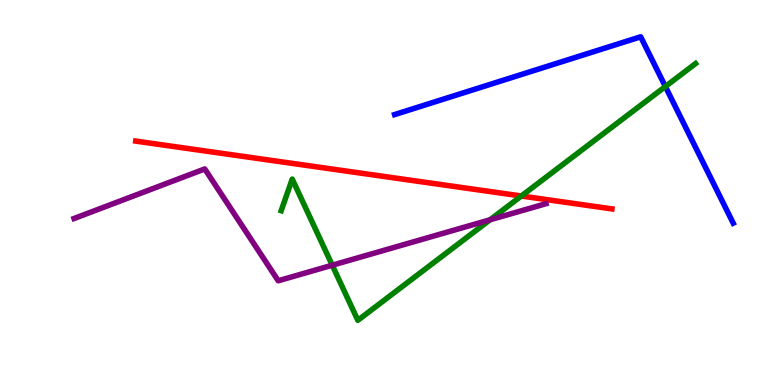[{'lines': ['blue', 'red'], 'intersections': []}, {'lines': ['green', 'red'], 'intersections': [{'x': 6.73, 'y': 4.91}]}, {'lines': ['purple', 'red'], 'intersections': []}, {'lines': ['blue', 'green'], 'intersections': [{'x': 8.59, 'y': 7.75}]}, {'lines': ['blue', 'purple'], 'intersections': []}, {'lines': ['green', 'purple'], 'intersections': [{'x': 4.29, 'y': 3.11}, {'x': 6.32, 'y': 4.29}]}]